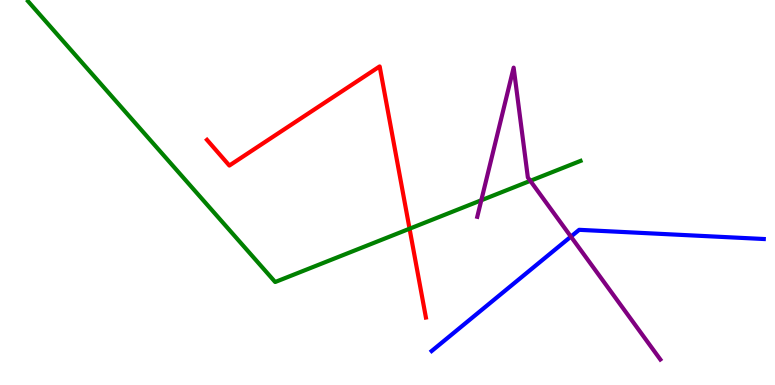[{'lines': ['blue', 'red'], 'intersections': []}, {'lines': ['green', 'red'], 'intersections': [{'x': 5.28, 'y': 4.06}]}, {'lines': ['purple', 'red'], 'intersections': []}, {'lines': ['blue', 'green'], 'intersections': []}, {'lines': ['blue', 'purple'], 'intersections': [{'x': 7.37, 'y': 3.85}]}, {'lines': ['green', 'purple'], 'intersections': [{'x': 6.21, 'y': 4.8}, {'x': 6.84, 'y': 5.3}]}]